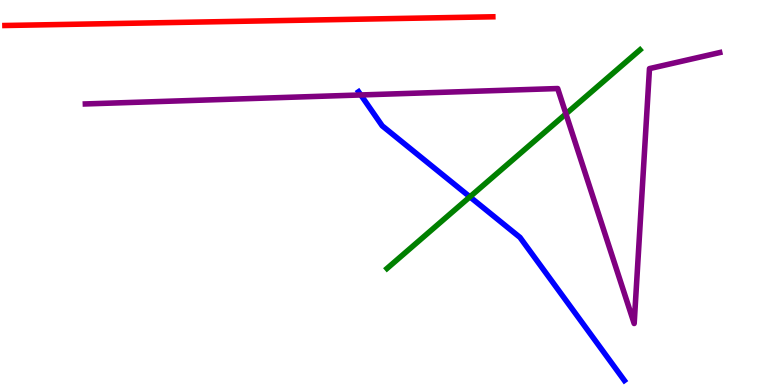[{'lines': ['blue', 'red'], 'intersections': []}, {'lines': ['green', 'red'], 'intersections': []}, {'lines': ['purple', 'red'], 'intersections': []}, {'lines': ['blue', 'green'], 'intersections': [{'x': 6.06, 'y': 4.89}]}, {'lines': ['blue', 'purple'], 'intersections': [{'x': 4.66, 'y': 7.53}]}, {'lines': ['green', 'purple'], 'intersections': [{'x': 7.3, 'y': 7.04}]}]